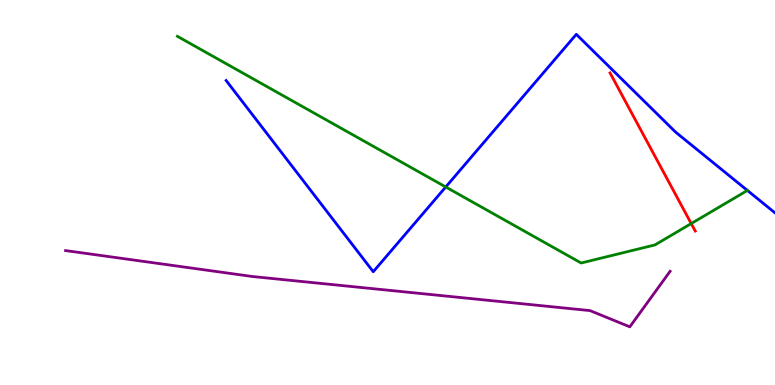[{'lines': ['blue', 'red'], 'intersections': []}, {'lines': ['green', 'red'], 'intersections': [{'x': 8.92, 'y': 4.19}]}, {'lines': ['purple', 'red'], 'intersections': []}, {'lines': ['blue', 'green'], 'intersections': [{'x': 5.75, 'y': 5.14}, {'x': 9.64, 'y': 5.05}]}, {'lines': ['blue', 'purple'], 'intersections': []}, {'lines': ['green', 'purple'], 'intersections': []}]